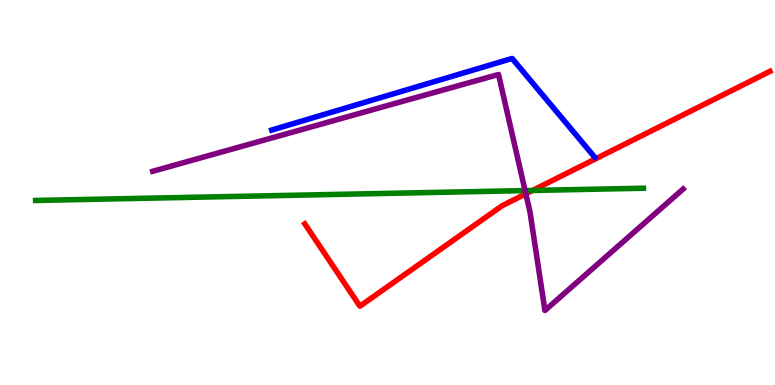[{'lines': ['blue', 'red'], 'intersections': []}, {'lines': ['green', 'red'], 'intersections': [{'x': 6.87, 'y': 5.05}]}, {'lines': ['purple', 'red'], 'intersections': [{'x': 6.79, 'y': 4.97}]}, {'lines': ['blue', 'green'], 'intersections': []}, {'lines': ['blue', 'purple'], 'intersections': []}, {'lines': ['green', 'purple'], 'intersections': [{'x': 6.78, 'y': 5.05}]}]